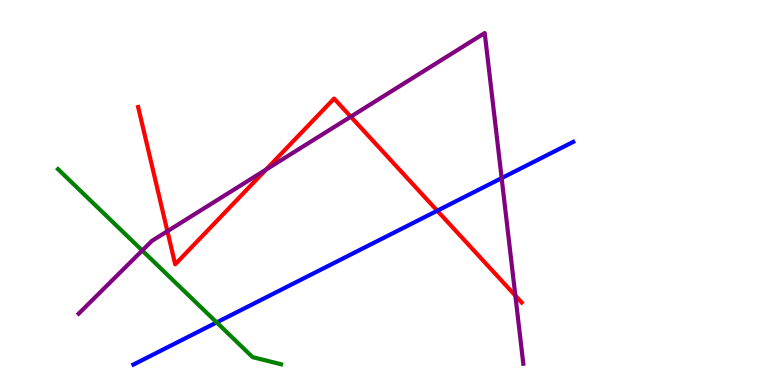[{'lines': ['blue', 'red'], 'intersections': [{'x': 5.64, 'y': 4.53}]}, {'lines': ['green', 'red'], 'intersections': []}, {'lines': ['purple', 'red'], 'intersections': [{'x': 2.16, 'y': 3.99}, {'x': 3.43, 'y': 5.59}, {'x': 4.53, 'y': 6.97}, {'x': 6.65, 'y': 2.32}]}, {'lines': ['blue', 'green'], 'intersections': [{'x': 2.8, 'y': 1.63}]}, {'lines': ['blue', 'purple'], 'intersections': [{'x': 6.47, 'y': 5.37}]}, {'lines': ['green', 'purple'], 'intersections': [{'x': 1.84, 'y': 3.49}]}]